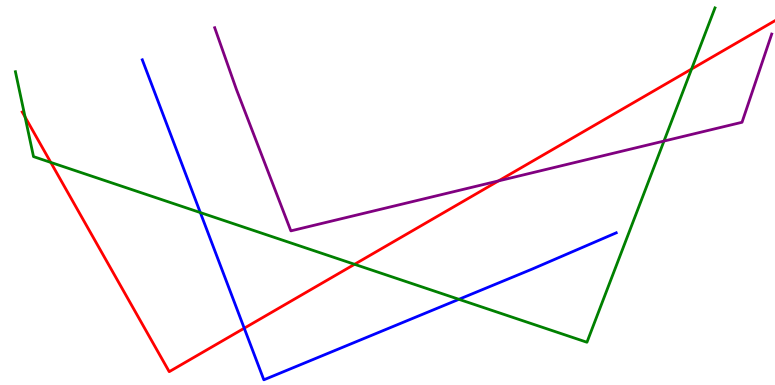[{'lines': ['blue', 'red'], 'intersections': [{'x': 3.15, 'y': 1.47}]}, {'lines': ['green', 'red'], 'intersections': [{'x': 0.324, 'y': 6.96}, {'x': 0.655, 'y': 5.78}, {'x': 4.57, 'y': 3.14}, {'x': 8.92, 'y': 8.21}]}, {'lines': ['purple', 'red'], 'intersections': [{'x': 6.43, 'y': 5.3}]}, {'lines': ['blue', 'green'], 'intersections': [{'x': 2.58, 'y': 4.48}, {'x': 5.92, 'y': 2.23}]}, {'lines': ['blue', 'purple'], 'intersections': []}, {'lines': ['green', 'purple'], 'intersections': [{'x': 8.57, 'y': 6.34}]}]